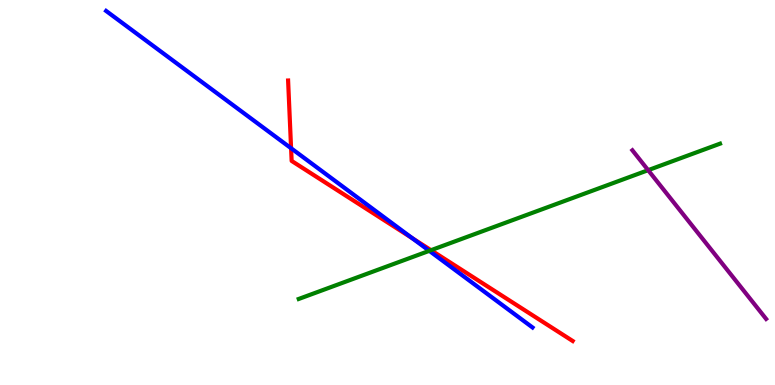[{'lines': ['blue', 'red'], 'intersections': [{'x': 3.76, 'y': 6.15}, {'x': 5.32, 'y': 3.81}]}, {'lines': ['green', 'red'], 'intersections': [{'x': 5.56, 'y': 3.5}]}, {'lines': ['purple', 'red'], 'intersections': []}, {'lines': ['blue', 'green'], 'intersections': [{'x': 5.54, 'y': 3.48}]}, {'lines': ['blue', 'purple'], 'intersections': []}, {'lines': ['green', 'purple'], 'intersections': [{'x': 8.36, 'y': 5.58}]}]